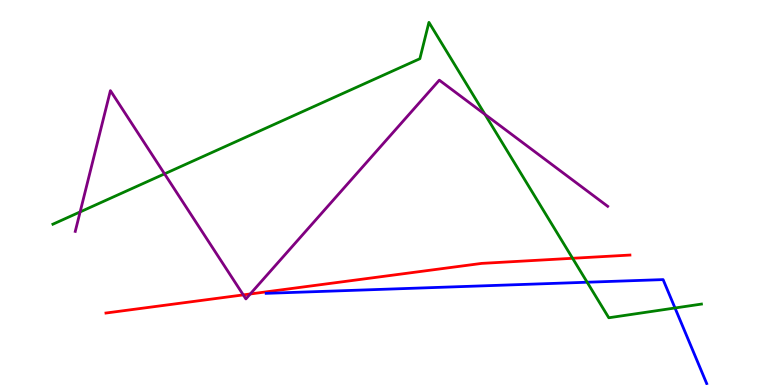[{'lines': ['blue', 'red'], 'intersections': []}, {'lines': ['green', 'red'], 'intersections': [{'x': 7.39, 'y': 3.29}]}, {'lines': ['purple', 'red'], 'intersections': [{'x': 3.14, 'y': 2.34}, {'x': 3.23, 'y': 2.36}]}, {'lines': ['blue', 'green'], 'intersections': [{'x': 7.58, 'y': 2.67}, {'x': 8.71, 'y': 2.0}]}, {'lines': ['blue', 'purple'], 'intersections': []}, {'lines': ['green', 'purple'], 'intersections': [{'x': 1.03, 'y': 4.5}, {'x': 2.12, 'y': 5.48}, {'x': 6.26, 'y': 7.03}]}]